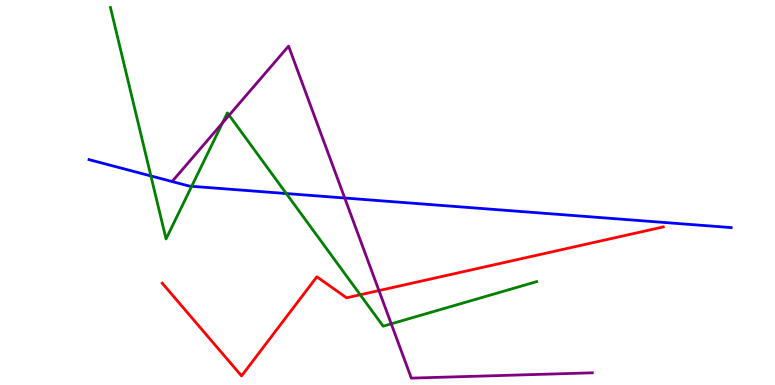[{'lines': ['blue', 'red'], 'intersections': []}, {'lines': ['green', 'red'], 'intersections': [{'x': 4.65, 'y': 2.34}]}, {'lines': ['purple', 'red'], 'intersections': [{'x': 4.89, 'y': 2.45}]}, {'lines': ['blue', 'green'], 'intersections': [{'x': 1.95, 'y': 5.43}, {'x': 2.47, 'y': 5.16}, {'x': 3.69, 'y': 4.97}]}, {'lines': ['blue', 'purple'], 'intersections': [{'x': 4.45, 'y': 4.86}]}, {'lines': ['green', 'purple'], 'intersections': [{'x': 2.87, 'y': 6.81}, {'x': 2.96, 'y': 7.01}, {'x': 5.05, 'y': 1.59}]}]